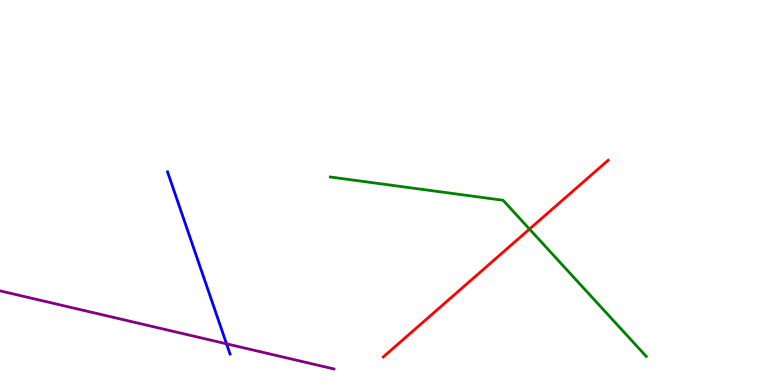[{'lines': ['blue', 'red'], 'intersections': []}, {'lines': ['green', 'red'], 'intersections': [{'x': 6.83, 'y': 4.05}]}, {'lines': ['purple', 'red'], 'intersections': []}, {'lines': ['blue', 'green'], 'intersections': []}, {'lines': ['blue', 'purple'], 'intersections': [{'x': 2.92, 'y': 1.07}]}, {'lines': ['green', 'purple'], 'intersections': []}]